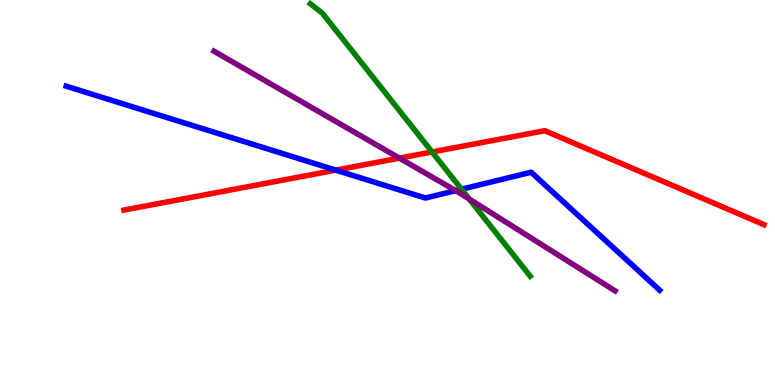[{'lines': ['blue', 'red'], 'intersections': [{'x': 4.33, 'y': 5.58}]}, {'lines': ['green', 'red'], 'intersections': [{'x': 5.57, 'y': 6.05}]}, {'lines': ['purple', 'red'], 'intersections': [{'x': 5.15, 'y': 5.89}]}, {'lines': ['blue', 'green'], 'intersections': [{'x': 5.95, 'y': 5.09}]}, {'lines': ['blue', 'purple'], 'intersections': [{'x': 5.88, 'y': 5.05}]}, {'lines': ['green', 'purple'], 'intersections': [{'x': 6.05, 'y': 4.83}]}]